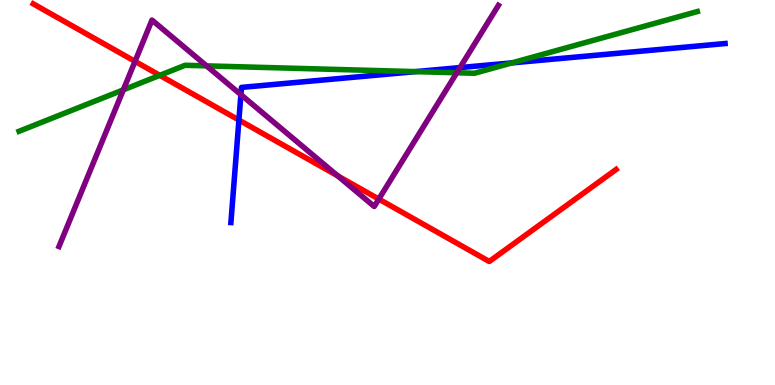[{'lines': ['blue', 'red'], 'intersections': [{'x': 3.08, 'y': 6.88}]}, {'lines': ['green', 'red'], 'intersections': [{'x': 2.06, 'y': 8.04}]}, {'lines': ['purple', 'red'], 'intersections': [{'x': 1.74, 'y': 8.41}, {'x': 4.36, 'y': 5.43}, {'x': 4.89, 'y': 4.83}]}, {'lines': ['blue', 'green'], 'intersections': [{'x': 5.36, 'y': 8.14}, {'x': 6.61, 'y': 8.37}]}, {'lines': ['blue', 'purple'], 'intersections': [{'x': 3.11, 'y': 7.54}, {'x': 5.94, 'y': 8.24}]}, {'lines': ['green', 'purple'], 'intersections': [{'x': 1.59, 'y': 7.67}, {'x': 2.67, 'y': 8.29}, {'x': 5.89, 'y': 8.11}]}]